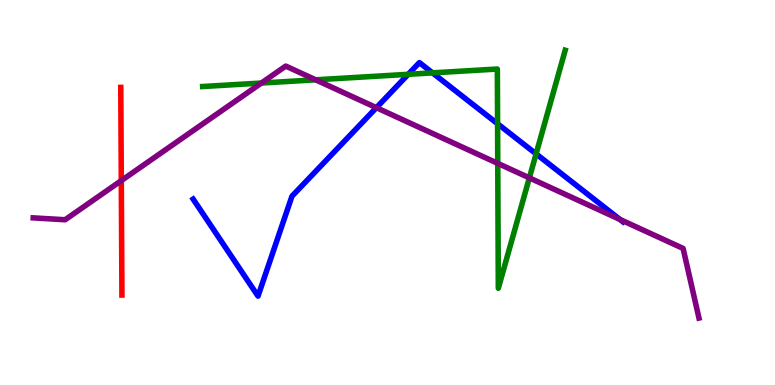[{'lines': ['blue', 'red'], 'intersections': []}, {'lines': ['green', 'red'], 'intersections': []}, {'lines': ['purple', 'red'], 'intersections': [{'x': 1.57, 'y': 5.31}]}, {'lines': ['blue', 'green'], 'intersections': [{'x': 5.27, 'y': 8.07}, {'x': 5.58, 'y': 8.11}, {'x': 6.42, 'y': 6.79}, {'x': 6.92, 'y': 6.0}]}, {'lines': ['blue', 'purple'], 'intersections': [{'x': 4.86, 'y': 7.2}, {'x': 8.0, 'y': 4.3}]}, {'lines': ['green', 'purple'], 'intersections': [{'x': 3.37, 'y': 7.84}, {'x': 4.07, 'y': 7.93}, {'x': 6.42, 'y': 5.76}, {'x': 6.83, 'y': 5.38}]}]